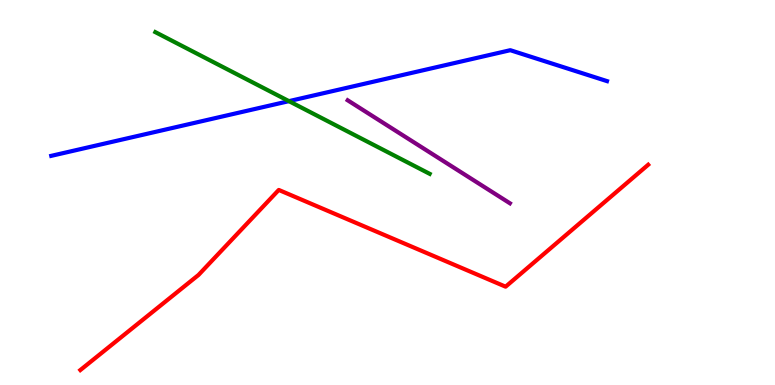[{'lines': ['blue', 'red'], 'intersections': []}, {'lines': ['green', 'red'], 'intersections': []}, {'lines': ['purple', 'red'], 'intersections': []}, {'lines': ['blue', 'green'], 'intersections': [{'x': 3.73, 'y': 7.37}]}, {'lines': ['blue', 'purple'], 'intersections': []}, {'lines': ['green', 'purple'], 'intersections': []}]